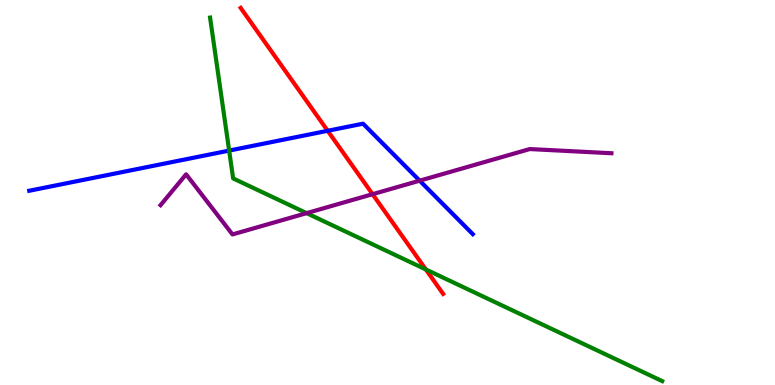[{'lines': ['blue', 'red'], 'intersections': [{'x': 4.23, 'y': 6.6}]}, {'lines': ['green', 'red'], 'intersections': [{'x': 5.49, 'y': 3.0}]}, {'lines': ['purple', 'red'], 'intersections': [{'x': 4.81, 'y': 4.96}]}, {'lines': ['blue', 'green'], 'intersections': [{'x': 2.96, 'y': 6.09}]}, {'lines': ['blue', 'purple'], 'intersections': [{'x': 5.42, 'y': 5.31}]}, {'lines': ['green', 'purple'], 'intersections': [{'x': 3.96, 'y': 4.46}]}]